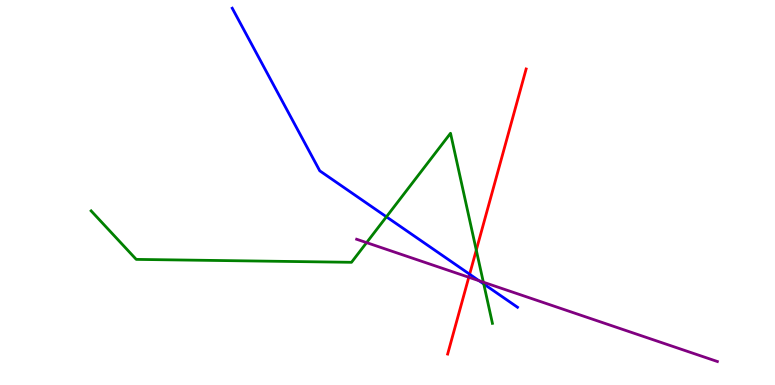[{'lines': ['blue', 'red'], 'intersections': [{'x': 6.06, 'y': 2.88}]}, {'lines': ['green', 'red'], 'intersections': [{'x': 6.15, 'y': 3.5}]}, {'lines': ['purple', 'red'], 'intersections': [{'x': 6.05, 'y': 2.8}]}, {'lines': ['blue', 'green'], 'intersections': [{'x': 4.99, 'y': 4.37}, {'x': 6.24, 'y': 2.62}]}, {'lines': ['blue', 'purple'], 'intersections': [{'x': 6.18, 'y': 2.71}]}, {'lines': ['green', 'purple'], 'intersections': [{'x': 4.73, 'y': 3.7}, {'x': 6.24, 'y': 2.67}]}]